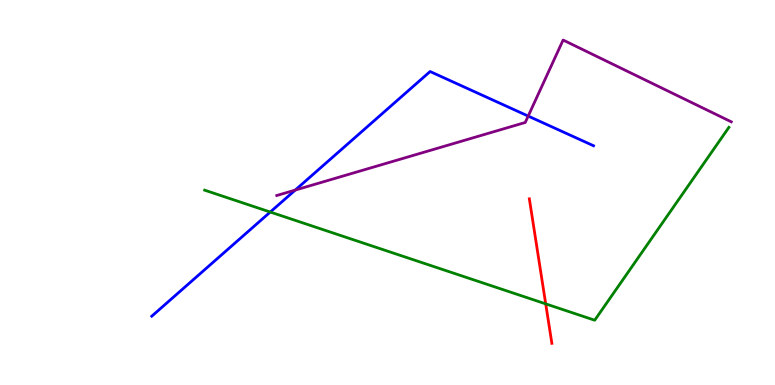[{'lines': ['blue', 'red'], 'intersections': []}, {'lines': ['green', 'red'], 'intersections': [{'x': 7.04, 'y': 2.11}]}, {'lines': ['purple', 'red'], 'intersections': []}, {'lines': ['blue', 'green'], 'intersections': [{'x': 3.49, 'y': 4.49}]}, {'lines': ['blue', 'purple'], 'intersections': [{'x': 3.81, 'y': 5.06}, {'x': 6.82, 'y': 6.99}]}, {'lines': ['green', 'purple'], 'intersections': []}]